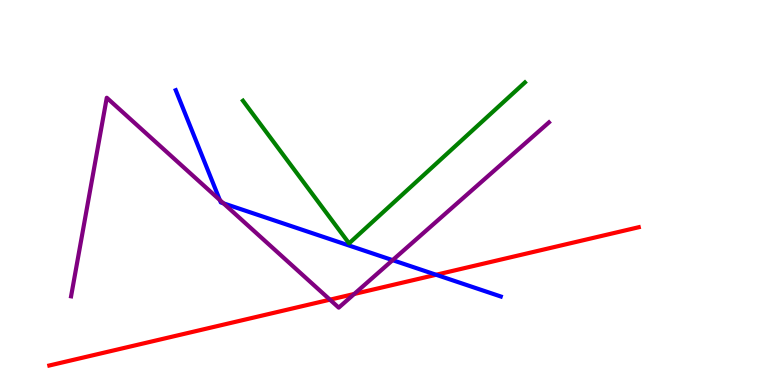[{'lines': ['blue', 'red'], 'intersections': [{'x': 5.63, 'y': 2.86}]}, {'lines': ['green', 'red'], 'intersections': []}, {'lines': ['purple', 'red'], 'intersections': [{'x': 4.26, 'y': 2.22}, {'x': 4.57, 'y': 2.36}]}, {'lines': ['blue', 'green'], 'intersections': []}, {'lines': ['blue', 'purple'], 'intersections': [{'x': 2.84, 'y': 4.8}, {'x': 2.88, 'y': 4.72}, {'x': 5.07, 'y': 3.24}]}, {'lines': ['green', 'purple'], 'intersections': []}]